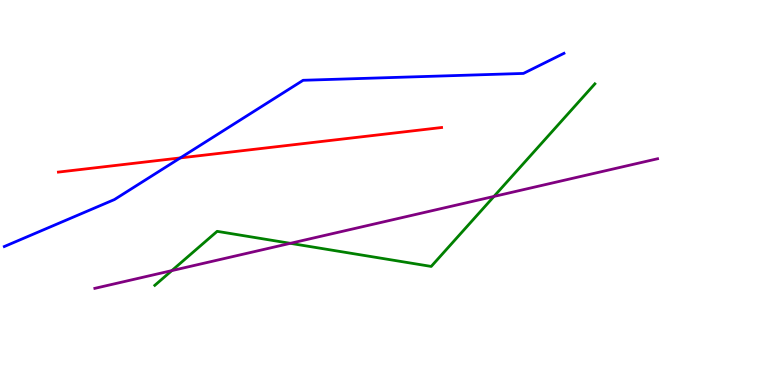[{'lines': ['blue', 'red'], 'intersections': [{'x': 2.33, 'y': 5.9}]}, {'lines': ['green', 'red'], 'intersections': []}, {'lines': ['purple', 'red'], 'intersections': []}, {'lines': ['blue', 'green'], 'intersections': []}, {'lines': ['blue', 'purple'], 'intersections': []}, {'lines': ['green', 'purple'], 'intersections': [{'x': 2.22, 'y': 2.97}, {'x': 3.75, 'y': 3.68}, {'x': 6.37, 'y': 4.9}]}]